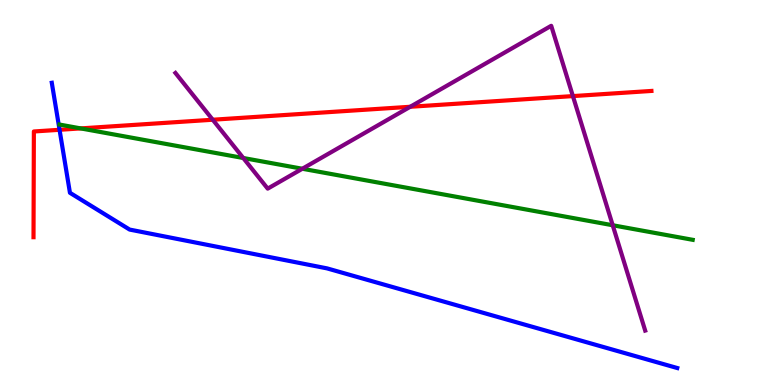[{'lines': ['blue', 'red'], 'intersections': [{'x': 0.768, 'y': 6.63}]}, {'lines': ['green', 'red'], 'intersections': [{'x': 1.04, 'y': 6.66}]}, {'lines': ['purple', 'red'], 'intersections': [{'x': 2.74, 'y': 6.89}, {'x': 5.29, 'y': 7.23}, {'x': 7.39, 'y': 7.5}]}, {'lines': ['blue', 'green'], 'intersections': []}, {'lines': ['blue', 'purple'], 'intersections': []}, {'lines': ['green', 'purple'], 'intersections': [{'x': 3.14, 'y': 5.9}, {'x': 3.9, 'y': 5.62}, {'x': 7.91, 'y': 4.15}]}]